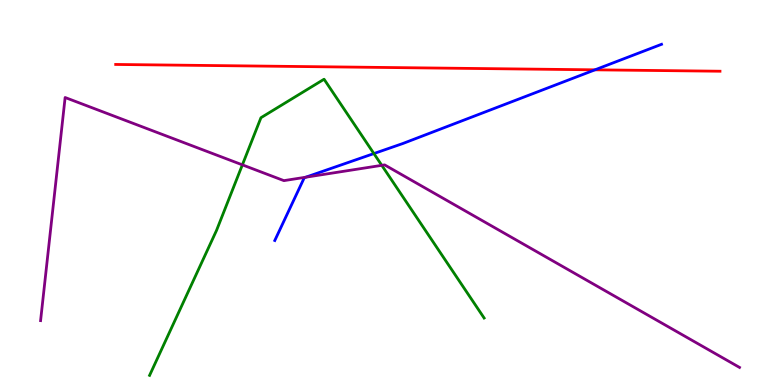[{'lines': ['blue', 'red'], 'intersections': [{'x': 7.68, 'y': 8.19}]}, {'lines': ['green', 'red'], 'intersections': []}, {'lines': ['purple', 'red'], 'intersections': []}, {'lines': ['blue', 'green'], 'intersections': [{'x': 4.82, 'y': 6.01}]}, {'lines': ['blue', 'purple'], 'intersections': [{'x': 3.94, 'y': 5.4}]}, {'lines': ['green', 'purple'], 'intersections': [{'x': 3.13, 'y': 5.72}, {'x': 4.93, 'y': 5.71}]}]